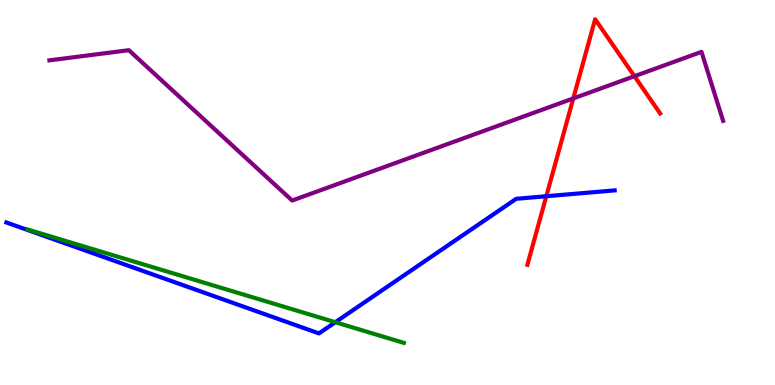[{'lines': ['blue', 'red'], 'intersections': [{'x': 7.05, 'y': 4.9}]}, {'lines': ['green', 'red'], 'intersections': []}, {'lines': ['purple', 'red'], 'intersections': [{'x': 7.4, 'y': 7.44}, {'x': 8.19, 'y': 8.02}]}, {'lines': ['blue', 'green'], 'intersections': [{'x': 4.33, 'y': 1.63}]}, {'lines': ['blue', 'purple'], 'intersections': []}, {'lines': ['green', 'purple'], 'intersections': []}]